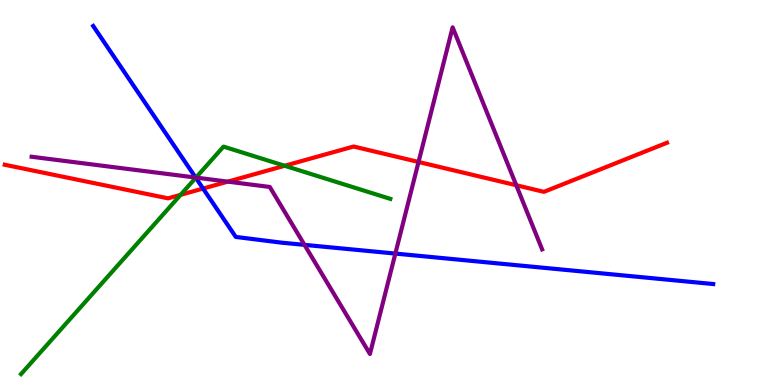[{'lines': ['blue', 'red'], 'intersections': [{'x': 2.62, 'y': 5.1}]}, {'lines': ['green', 'red'], 'intersections': [{'x': 2.33, 'y': 4.94}, {'x': 3.67, 'y': 5.69}]}, {'lines': ['purple', 'red'], 'intersections': [{'x': 2.94, 'y': 5.28}, {'x': 5.4, 'y': 5.79}, {'x': 6.66, 'y': 5.19}]}, {'lines': ['blue', 'green'], 'intersections': [{'x': 2.53, 'y': 5.38}]}, {'lines': ['blue', 'purple'], 'intersections': [{'x': 2.52, 'y': 5.39}, {'x': 3.93, 'y': 3.64}, {'x': 5.1, 'y': 3.41}]}, {'lines': ['green', 'purple'], 'intersections': [{'x': 2.53, 'y': 5.39}]}]